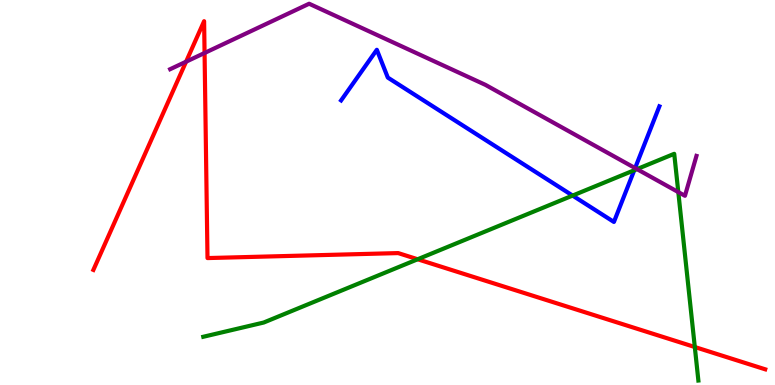[{'lines': ['blue', 'red'], 'intersections': []}, {'lines': ['green', 'red'], 'intersections': [{'x': 5.39, 'y': 3.27}, {'x': 8.97, 'y': 0.987}]}, {'lines': ['purple', 'red'], 'intersections': [{'x': 2.4, 'y': 8.4}, {'x': 2.64, 'y': 8.62}]}, {'lines': ['blue', 'green'], 'intersections': [{'x': 7.39, 'y': 4.92}, {'x': 8.18, 'y': 5.58}]}, {'lines': ['blue', 'purple'], 'intersections': [{'x': 8.19, 'y': 5.63}]}, {'lines': ['green', 'purple'], 'intersections': [{'x': 8.22, 'y': 5.61}, {'x': 8.75, 'y': 5.01}]}]